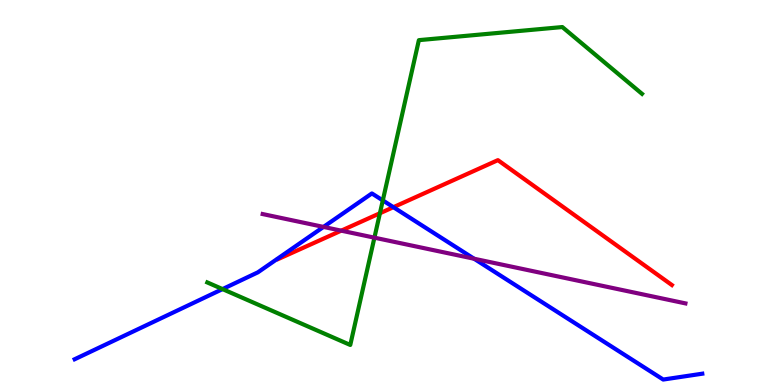[{'lines': ['blue', 'red'], 'intersections': [{'x': 5.08, 'y': 4.62}]}, {'lines': ['green', 'red'], 'intersections': [{'x': 4.9, 'y': 4.46}]}, {'lines': ['purple', 'red'], 'intersections': [{'x': 4.4, 'y': 4.01}]}, {'lines': ['blue', 'green'], 'intersections': [{'x': 2.87, 'y': 2.49}, {'x': 4.94, 'y': 4.79}]}, {'lines': ['blue', 'purple'], 'intersections': [{'x': 4.17, 'y': 4.11}, {'x': 6.12, 'y': 3.28}]}, {'lines': ['green', 'purple'], 'intersections': [{'x': 4.83, 'y': 3.83}]}]